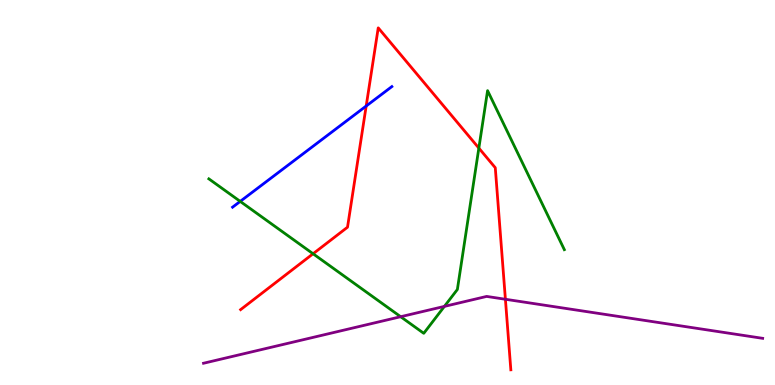[{'lines': ['blue', 'red'], 'intersections': [{'x': 4.73, 'y': 7.25}]}, {'lines': ['green', 'red'], 'intersections': [{'x': 4.04, 'y': 3.41}, {'x': 6.18, 'y': 6.15}]}, {'lines': ['purple', 'red'], 'intersections': [{'x': 6.52, 'y': 2.23}]}, {'lines': ['blue', 'green'], 'intersections': [{'x': 3.1, 'y': 4.77}]}, {'lines': ['blue', 'purple'], 'intersections': []}, {'lines': ['green', 'purple'], 'intersections': [{'x': 5.17, 'y': 1.77}, {'x': 5.73, 'y': 2.04}]}]